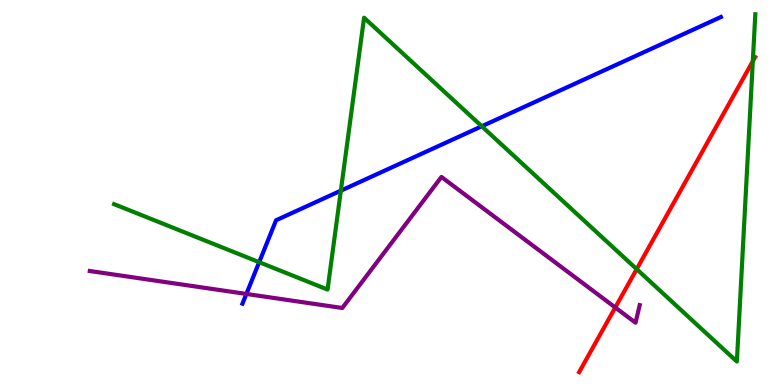[{'lines': ['blue', 'red'], 'intersections': []}, {'lines': ['green', 'red'], 'intersections': [{'x': 8.22, 'y': 3.01}, {'x': 9.71, 'y': 8.41}]}, {'lines': ['purple', 'red'], 'intersections': [{'x': 7.94, 'y': 2.01}]}, {'lines': ['blue', 'green'], 'intersections': [{'x': 3.34, 'y': 3.19}, {'x': 4.4, 'y': 5.05}, {'x': 6.22, 'y': 6.72}]}, {'lines': ['blue', 'purple'], 'intersections': [{'x': 3.18, 'y': 2.36}]}, {'lines': ['green', 'purple'], 'intersections': []}]